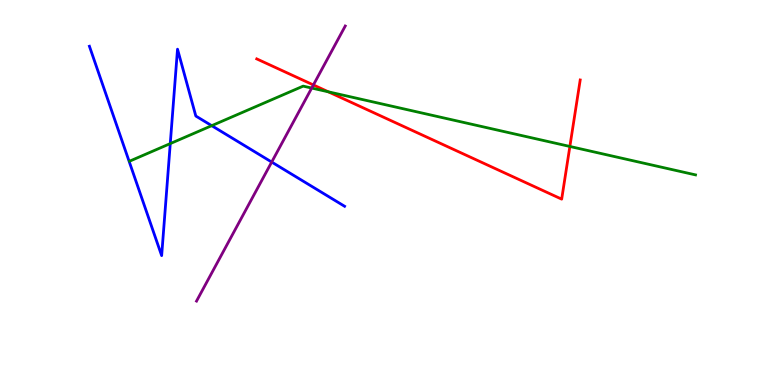[{'lines': ['blue', 'red'], 'intersections': []}, {'lines': ['green', 'red'], 'intersections': [{'x': 4.24, 'y': 7.62}, {'x': 7.35, 'y': 6.2}]}, {'lines': ['purple', 'red'], 'intersections': [{'x': 4.04, 'y': 7.79}]}, {'lines': ['blue', 'green'], 'intersections': [{'x': 2.2, 'y': 6.27}, {'x': 2.73, 'y': 6.74}]}, {'lines': ['blue', 'purple'], 'intersections': [{'x': 3.51, 'y': 5.79}]}, {'lines': ['green', 'purple'], 'intersections': [{'x': 4.02, 'y': 7.71}]}]